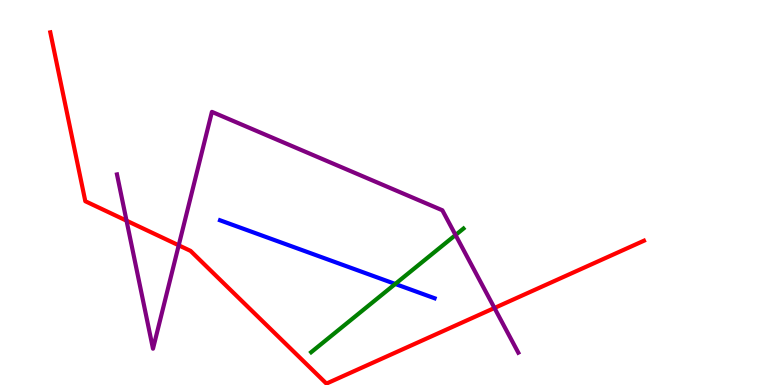[{'lines': ['blue', 'red'], 'intersections': []}, {'lines': ['green', 'red'], 'intersections': []}, {'lines': ['purple', 'red'], 'intersections': [{'x': 1.63, 'y': 4.27}, {'x': 2.31, 'y': 3.63}, {'x': 6.38, 'y': 2.0}]}, {'lines': ['blue', 'green'], 'intersections': [{'x': 5.1, 'y': 2.62}]}, {'lines': ['blue', 'purple'], 'intersections': []}, {'lines': ['green', 'purple'], 'intersections': [{'x': 5.88, 'y': 3.9}]}]